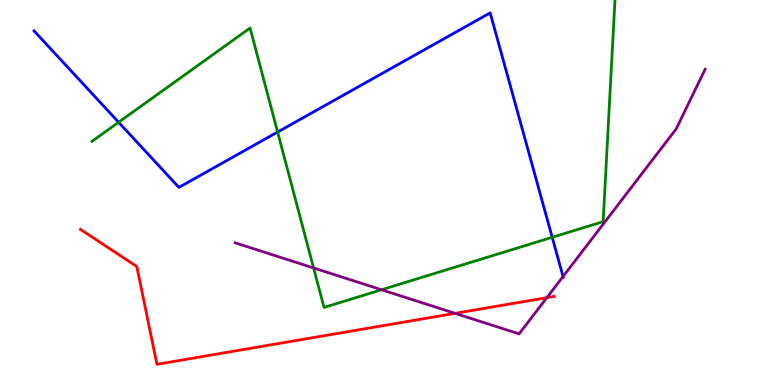[{'lines': ['blue', 'red'], 'intersections': []}, {'lines': ['green', 'red'], 'intersections': []}, {'lines': ['purple', 'red'], 'intersections': [{'x': 5.87, 'y': 1.86}, {'x': 7.06, 'y': 2.27}]}, {'lines': ['blue', 'green'], 'intersections': [{'x': 1.53, 'y': 6.82}, {'x': 3.58, 'y': 6.57}, {'x': 7.13, 'y': 3.84}]}, {'lines': ['blue', 'purple'], 'intersections': [{'x': 7.27, 'y': 2.82}]}, {'lines': ['green', 'purple'], 'intersections': [{'x': 4.05, 'y': 3.04}, {'x': 4.92, 'y': 2.47}]}]